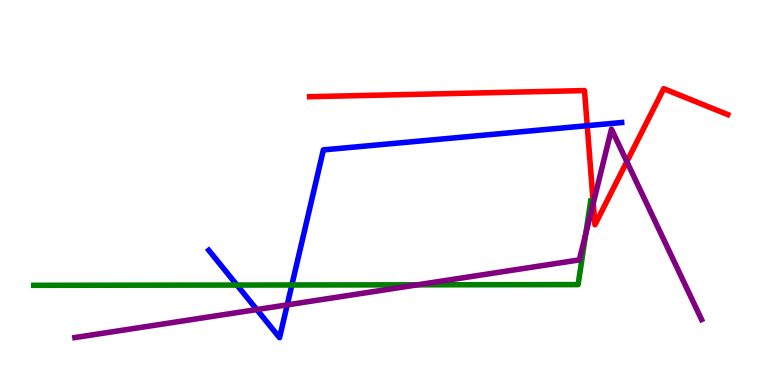[{'lines': ['blue', 'red'], 'intersections': [{'x': 7.58, 'y': 6.74}]}, {'lines': ['green', 'red'], 'intersections': []}, {'lines': ['purple', 'red'], 'intersections': [{'x': 7.66, 'y': 4.72}, {'x': 8.09, 'y': 5.8}]}, {'lines': ['blue', 'green'], 'intersections': [{'x': 3.06, 'y': 2.6}, {'x': 3.77, 'y': 2.6}]}, {'lines': ['blue', 'purple'], 'intersections': [{'x': 3.31, 'y': 1.96}, {'x': 3.71, 'y': 2.08}]}, {'lines': ['green', 'purple'], 'intersections': [{'x': 5.39, 'y': 2.6}, {'x': 7.56, 'y': 3.92}]}]